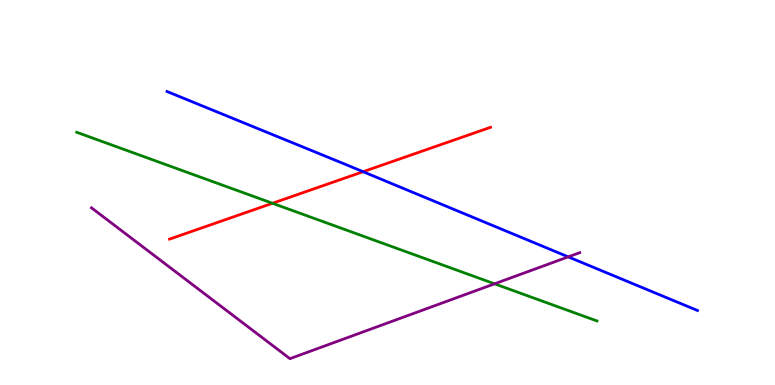[{'lines': ['blue', 'red'], 'intersections': [{'x': 4.69, 'y': 5.54}]}, {'lines': ['green', 'red'], 'intersections': [{'x': 3.52, 'y': 4.72}]}, {'lines': ['purple', 'red'], 'intersections': []}, {'lines': ['blue', 'green'], 'intersections': []}, {'lines': ['blue', 'purple'], 'intersections': [{'x': 7.33, 'y': 3.33}]}, {'lines': ['green', 'purple'], 'intersections': [{'x': 6.38, 'y': 2.63}]}]